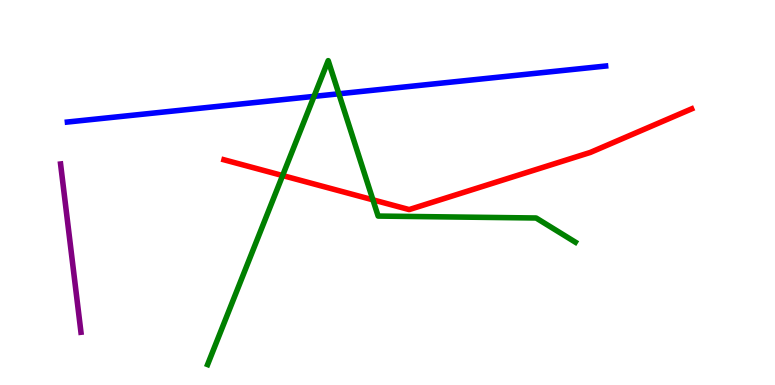[{'lines': ['blue', 'red'], 'intersections': []}, {'lines': ['green', 'red'], 'intersections': [{'x': 3.65, 'y': 5.44}, {'x': 4.81, 'y': 4.81}]}, {'lines': ['purple', 'red'], 'intersections': []}, {'lines': ['blue', 'green'], 'intersections': [{'x': 4.05, 'y': 7.5}, {'x': 4.37, 'y': 7.56}]}, {'lines': ['blue', 'purple'], 'intersections': []}, {'lines': ['green', 'purple'], 'intersections': []}]